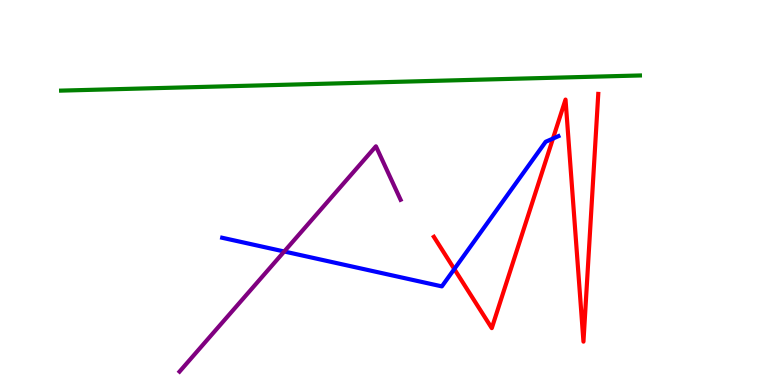[{'lines': ['blue', 'red'], 'intersections': [{'x': 5.86, 'y': 3.01}, {'x': 7.13, 'y': 6.4}]}, {'lines': ['green', 'red'], 'intersections': []}, {'lines': ['purple', 'red'], 'intersections': []}, {'lines': ['blue', 'green'], 'intersections': []}, {'lines': ['blue', 'purple'], 'intersections': [{'x': 3.67, 'y': 3.47}]}, {'lines': ['green', 'purple'], 'intersections': []}]